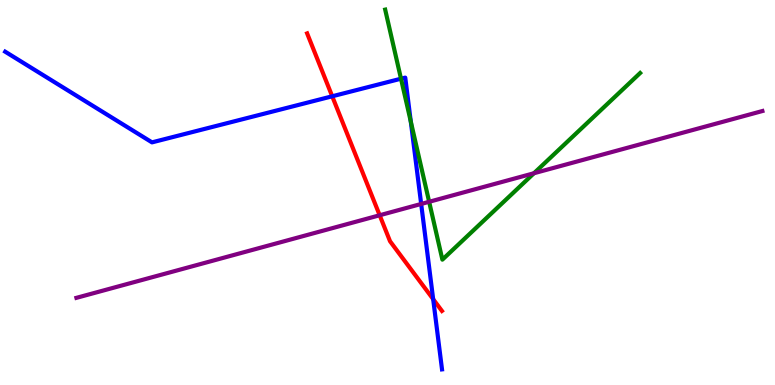[{'lines': ['blue', 'red'], 'intersections': [{'x': 4.29, 'y': 7.5}, {'x': 5.59, 'y': 2.23}]}, {'lines': ['green', 'red'], 'intersections': []}, {'lines': ['purple', 'red'], 'intersections': [{'x': 4.9, 'y': 4.41}]}, {'lines': ['blue', 'green'], 'intersections': [{'x': 5.17, 'y': 7.96}, {'x': 5.3, 'y': 6.84}]}, {'lines': ['blue', 'purple'], 'intersections': [{'x': 5.43, 'y': 4.7}]}, {'lines': ['green', 'purple'], 'intersections': [{'x': 5.54, 'y': 4.76}, {'x': 6.89, 'y': 5.5}]}]